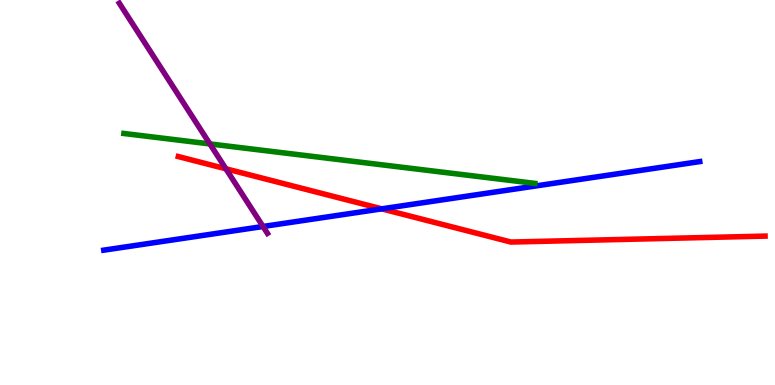[{'lines': ['blue', 'red'], 'intersections': [{'x': 4.93, 'y': 4.58}]}, {'lines': ['green', 'red'], 'intersections': []}, {'lines': ['purple', 'red'], 'intersections': [{'x': 2.91, 'y': 5.62}]}, {'lines': ['blue', 'green'], 'intersections': []}, {'lines': ['blue', 'purple'], 'intersections': [{'x': 3.39, 'y': 4.12}]}, {'lines': ['green', 'purple'], 'intersections': [{'x': 2.71, 'y': 6.26}]}]